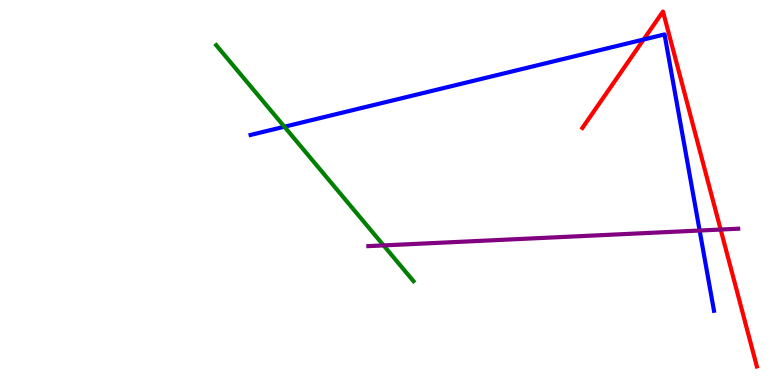[{'lines': ['blue', 'red'], 'intersections': [{'x': 8.3, 'y': 8.97}]}, {'lines': ['green', 'red'], 'intersections': []}, {'lines': ['purple', 'red'], 'intersections': [{'x': 9.3, 'y': 4.04}]}, {'lines': ['blue', 'green'], 'intersections': [{'x': 3.67, 'y': 6.71}]}, {'lines': ['blue', 'purple'], 'intersections': [{'x': 9.03, 'y': 4.01}]}, {'lines': ['green', 'purple'], 'intersections': [{'x': 4.95, 'y': 3.63}]}]